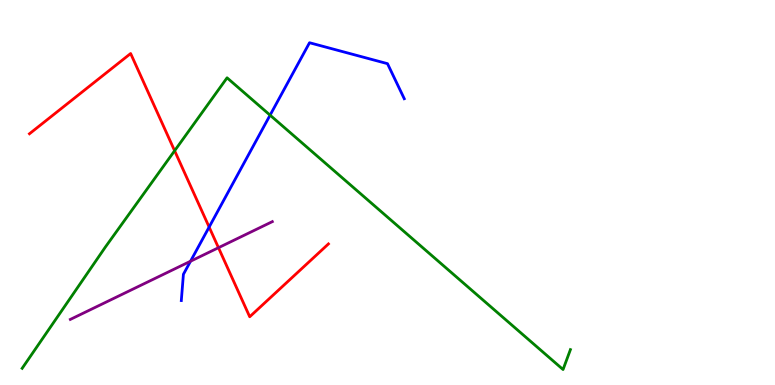[{'lines': ['blue', 'red'], 'intersections': [{'x': 2.7, 'y': 4.1}]}, {'lines': ['green', 'red'], 'intersections': [{'x': 2.25, 'y': 6.08}]}, {'lines': ['purple', 'red'], 'intersections': [{'x': 2.82, 'y': 3.57}]}, {'lines': ['blue', 'green'], 'intersections': [{'x': 3.48, 'y': 7.01}]}, {'lines': ['blue', 'purple'], 'intersections': [{'x': 2.46, 'y': 3.21}]}, {'lines': ['green', 'purple'], 'intersections': []}]